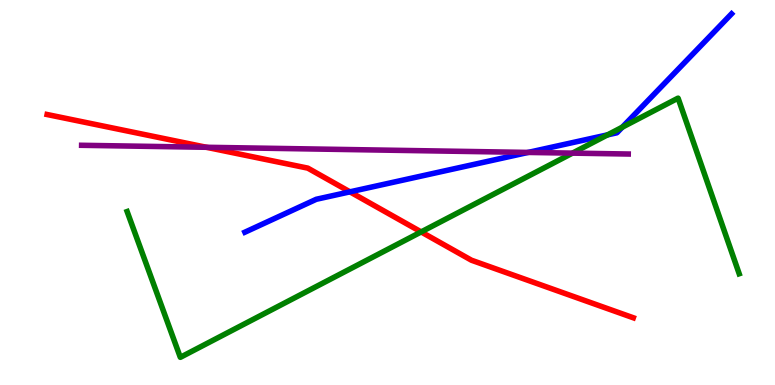[{'lines': ['blue', 'red'], 'intersections': [{'x': 4.52, 'y': 5.02}]}, {'lines': ['green', 'red'], 'intersections': [{'x': 5.43, 'y': 3.98}]}, {'lines': ['purple', 'red'], 'intersections': [{'x': 2.66, 'y': 6.17}]}, {'lines': ['blue', 'green'], 'intersections': [{'x': 7.84, 'y': 6.5}, {'x': 8.03, 'y': 6.7}]}, {'lines': ['blue', 'purple'], 'intersections': [{'x': 6.81, 'y': 6.04}]}, {'lines': ['green', 'purple'], 'intersections': [{'x': 7.39, 'y': 6.02}]}]